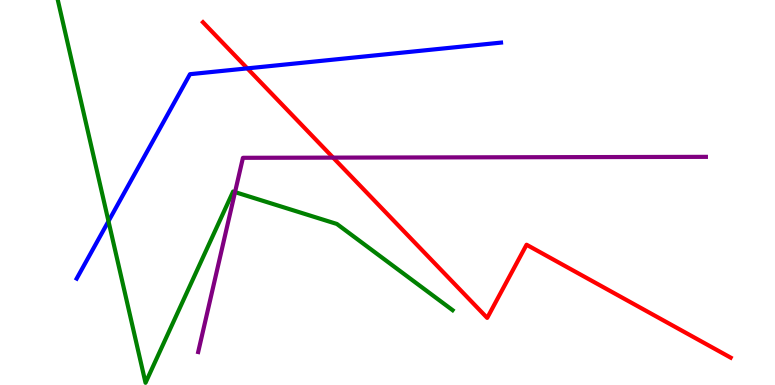[{'lines': ['blue', 'red'], 'intersections': [{'x': 3.19, 'y': 8.22}]}, {'lines': ['green', 'red'], 'intersections': []}, {'lines': ['purple', 'red'], 'intersections': [{'x': 4.3, 'y': 5.91}]}, {'lines': ['blue', 'green'], 'intersections': [{'x': 1.4, 'y': 4.25}]}, {'lines': ['blue', 'purple'], 'intersections': []}, {'lines': ['green', 'purple'], 'intersections': [{'x': 3.03, 'y': 5.01}]}]